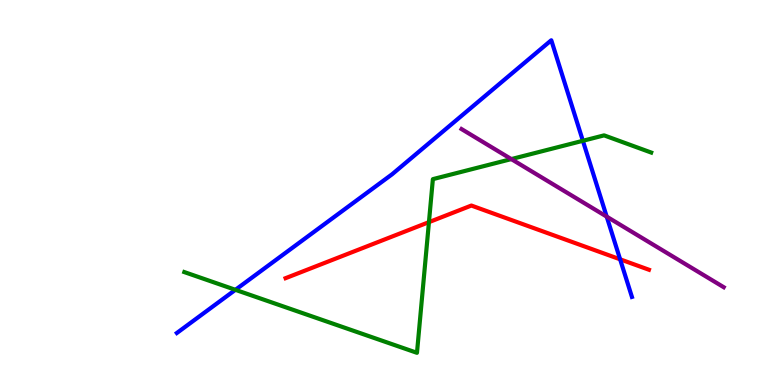[{'lines': ['blue', 'red'], 'intersections': [{'x': 8.0, 'y': 3.26}]}, {'lines': ['green', 'red'], 'intersections': [{'x': 5.53, 'y': 4.23}]}, {'lines': ['purple', 'red'], 'intersections': []}, {'lines': ['blue', 'green'], 'intersections': [{'x': 3.04, 'y': 2.47}, {'x': 7.52, 'y': 6.34}]}, {'lines': ['blue', 'purple'], 'intersections': [{'x': 7.83, 'y': 4.37}]}, {'lines': ['green', 'purple'], 'intersections': [{'x': 6.6, 'y': 5.87}]}]